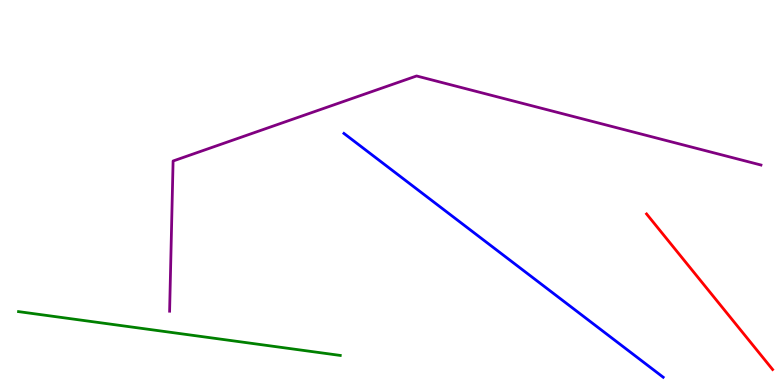[{'lines': ['blue', 'red'], 'intersections': []}, {'lines': ['green', 'red'], 'intersections': []}, {'lines': ['purple', 'red'], 'intersections': []}, {'lines': ['blue', 'green'], 'intersections': []}, {'lines': ['blue', 'purple'], 'intersections': []}, {'lines': ['green', 'purple'], 'intersections': []}]